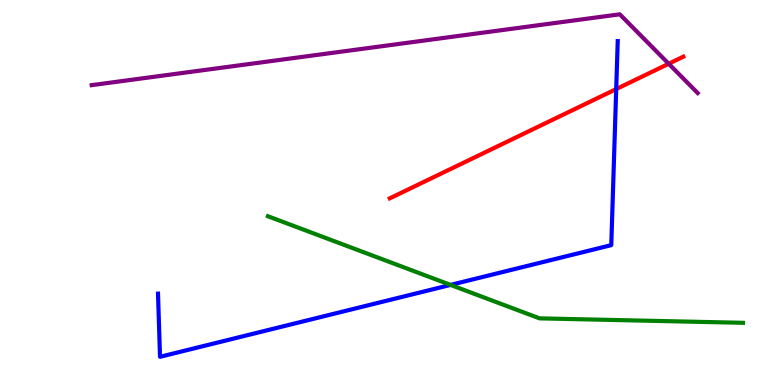[{'lines': ['blue', 'red'], 'intersections': [{'x': 7.95, 'y': 7.69}]}, {'lines': ['green', 'red'], 'intersections': []}, {'lines': ['purple', 'red'], 'intersections': [{'x': 8.63, 'y': 8.34}]}, {'lines': ['blue', 'green'], 'intersections': [{'x': 5.81, 'y': 2.6}]}, {'lines': ['blue', 'purple'], 'intersections': []}, {'lines': ['green', 'purple'], 'intersections': []}]